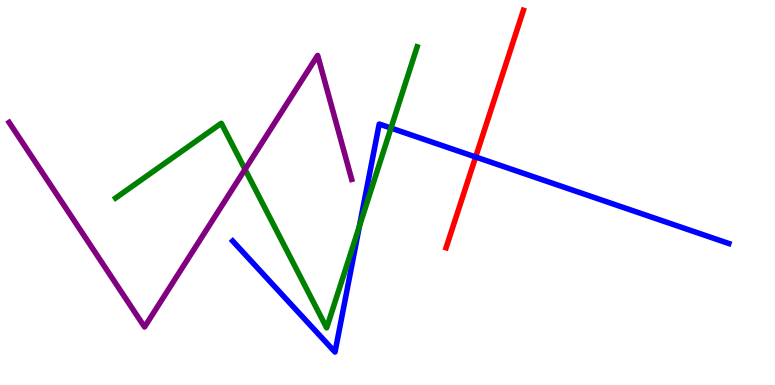[{'lines': ['blue', 'red'], 'intersections': [{'x': 6.14, 'y': 5.92}]}, {'lines': ['green', 'red'], 'intersections': []}, {'lines': ['purple', 'red'], 'intersections': []}, {'lines': ['blue', 'green'], 'intersections': [{'x': 4.64, 'y': 4.13}, {'x': 5.05, 'y': 6.67}]}, {'lines': ['blue', 'purple'], 'intersections': []}, {'lines': ['green', 'purple'], 'intersections': [{'x': 3.16, 'y': 5.6}]}]